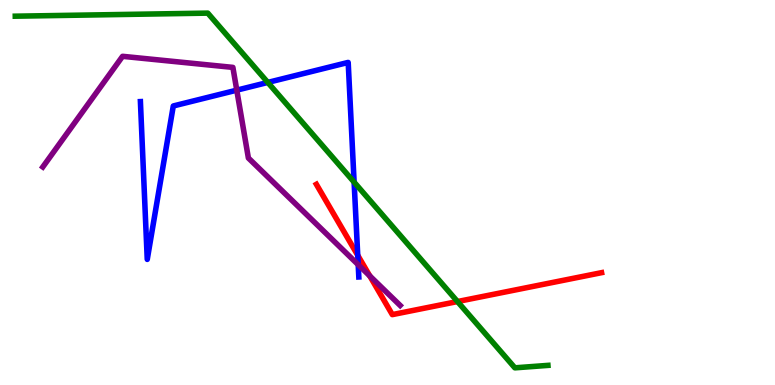[{'lines': ['blue', 'red'], 'intersections': [{'x': 4.62, 'y': 3.37}]}, {'lines': ['green', 'red'], 'intersections': [{'x': 5.9, 'y': 2.17}]}, {'lines': ['purple', 'red'], 'intersections': [{'x': 4.77, 'y': 2.83}]}, {'lines': ['blue', 'green'], 'intersections': [{'x': 3.46, 'y': 7.86}, {'x': 4.57, 'y': 5.27}]}, {'lines': ['blue', 'purple'], 'intersections': [{'x': 3.06, 'y': 7.66}, {'x': 4.62, 'y': 3.12}]}, {'lines': ['green', 'purple'], 'intersections': []}]